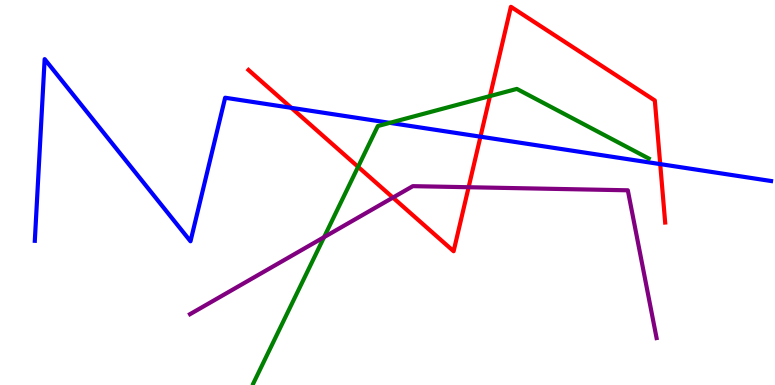[{'lines': ['blue', 'red'], 'intersections': [{'x': 3.76, 'y': 7.2}, {'x': 6.2, 'y': 6.45}, {'x': 8.52, 'y': 5.74}]}, {'lines': ['green', 'red'], 'intersections': [{'x': 4.62, 'y': 5.67}, {'x': 6.32, 'y': 7.5}]}, {'lines': ['purple', 'red'], 'intersections': [{'x': 5.07, 'y': 4.87}, {'x': 6.05, 'y': 5.14}]}, {'lines': ['blue', 'green'], 'intersections': [{'x': 5.03, 'y': 6.81}]}, {'lines': ['blue', 'purple'], 'intersections': []}, {'lines': ['green', 'purple'], 'intersections': [{'x': 4.18, 'y': 3.84}]}]